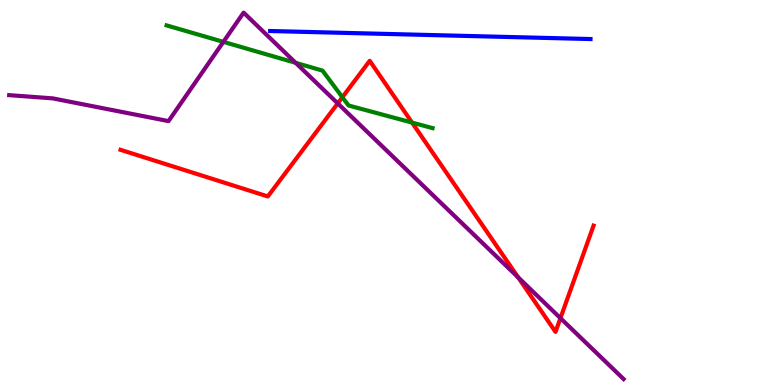[{'lines': ['blue', 'red'], 'intersections': []}, {'lines': ['green', 'red'], 'intersections': [{'x': 4.42, 'y': 7.47}, {'x': 5.32, 'y': 6.82}]}, {'lines': ['purple', 'red'], 'intersections': [{'x': 4.36, 'y': 7.31}, {'x': 6.69, 'y': 2.8}, {'x': 7.23, 'y': 1.74}]}, {'lines': ['blue', 'green'], 'intersections': []}, {'lines': ['blue', 'purple'], 'intersections': []}, {'lines': ['green', 'purple'], 'intersections': [{'x': 2.88, 'y': 8.91}, {'x': 3.82, 'y': 8.37}]}]